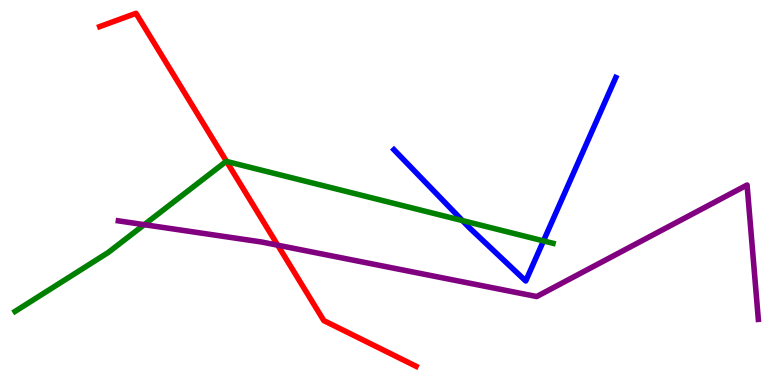[{'lines': ['blue', 'red'], 'intersections': []}, {'lines': ['green', 'red'], 'intersections': [{'x': 2.92, 'y': 5.81}]}, {'lines': ['purple', 'red'], 'intersections': [{'x': 3.58, 'y': 3.63}]}, {'lines': ['blue', 'green'], 'intersections': [{'x': 5.97, 'y': 4.27}, {'x': 7.01, 'y': 3.74}]}, {'lines': ['blue', 'purple'], 'intersections': []}, {'lines': ['green', 'purple'], 'intersections': [{'x': 1.86, 'y': 4.16}]}]